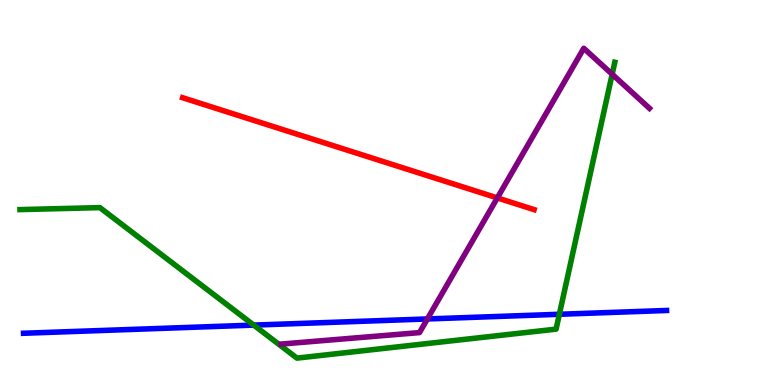[{'lines': ['blue', 'red'], 'intersections': []}, {'lines': ['green', 'red'], 'intersections': []}, {'lines': ['purple', 'red'], 'intersections': [{'x': 6.42, 'y': 4.86}]}, {'lines': ['blue', 'green'], 'intersections': [{'x': 3.27, 'y': 1.56}, {'x': 7.22, 'y': 1.84}]}, {'lines': ['blue', 'purple'], 'intersections': [{'x': 5.51, 'y': 1.72}]}, {'lines': ['green', 'purple'], 'intersections': [{'x': 7.9, 'y': 8.07}]}]